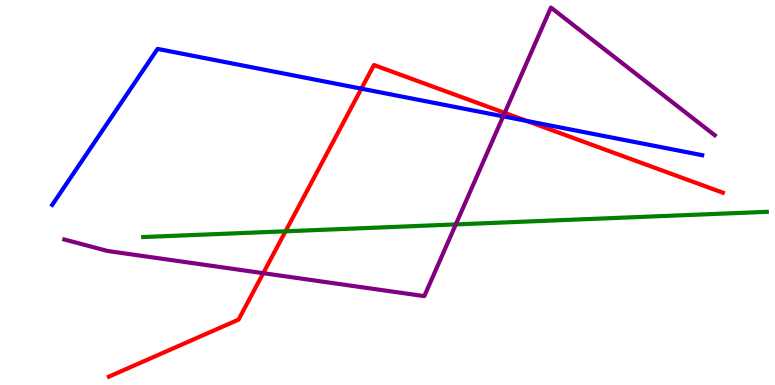[{'lines': ['blue', 'red'], 'intersections': [{'x': 4.66, 'y': 7.7}, {'x': 6.8, 'y': 6.86}]}, {'lines': ['green', 'red'], 'intersections': [{'x': 3.68, 'y': 3.99}]}, {'lines': ['purple', 'red'], 'intersections': [{'x': 3.4, 'y': 2.9}, {'x': 6.51, 'y': 7.07}]}, {'lines': ['blue', 'green'], 'intersections': []}, {'lines': ['blue', 'purple'], 'intersections': [{'x': 6.49, 'y': 6.98}]}, {'lines': ['green', 'purple'], 'intersections': [{'x': 5.88, 'y': 4.17}]}]